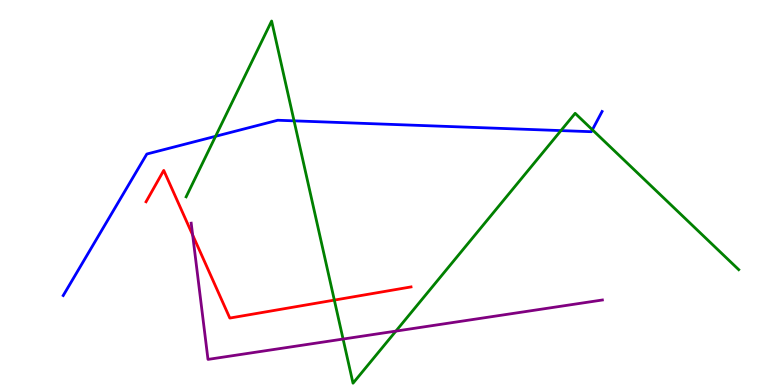[{'lines': ['blue', 'red'], 'intersections': []}, {'lines': ['green', 'red'], 'intersections': [{'x': 4.31, 'y': 2.21}]}, {'lines': ['purple', 'red'], 'intersections': [{'x': 2.49, 'y': 3.9}]}, {'lines': ['blue', 'green'], 'intersections': [{'x': 2.78, 'y': 6.46}, {'x': 3.79, 'y': 6.86}, {'x': 7.24, 'y': 6.61}, {'x': 7.64, 'y': 6.63}]}, {'lines': ['blue', 'purple'], 'intersections': []}, {'lines': ['green', 'purple'], 'intersections': [{'x': 4.43, 'y': 1.19}, {'x': 5.11, 'y': 1.4}]}]